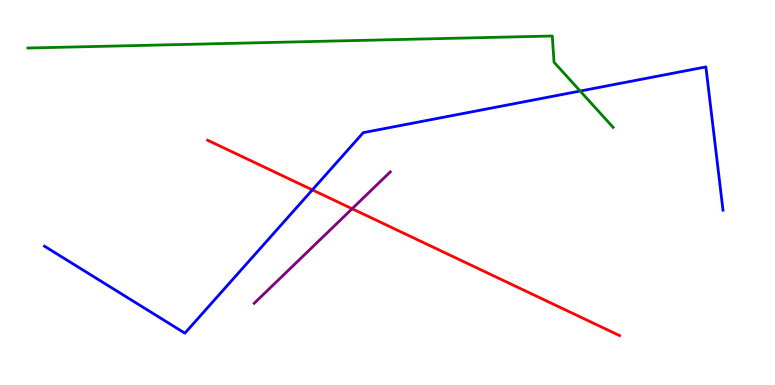[{'lines': ['blue', 'red'], 'intersections': [{'x': 4.03, 'y': 5.07}]}, {'lines': ['green', 'red'], 'intersections': []}, {'lines': ['purple', 'red'], 'intersections': [{'x': 4.54, 'y': 4.58}]}, {'lines': ['blue', 'green'], 'intersections': [{'x': 7.49, 'y': 7.64}]}, {'lines': ['blue', 'purple'], 'intersections': []}, {'lines': ['green', 'purple'], 'intersections': []}]